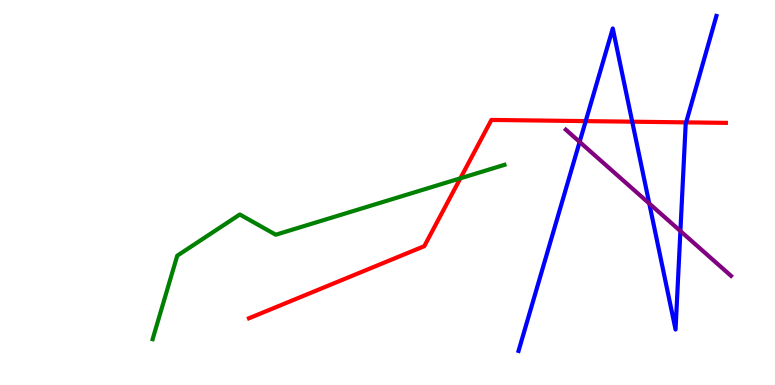[{'lines': ['blue', 'red'], 'intersections': [{'x': 7.56, 'y': 6.85}, {'x': 8.16, 'y': 6.84}, {'x': 8.85, 'y': 6.82}]}, {'lines': ['green', 'red'], 'intersections': [{'x': 5.94, 'y': 5.37}]}, {'lines': ['purple', 'red'], 'intersections': []}, {'lines': ['blue', 'green'], 'intersections': []}, {'lines': ['blue', 'purple'], 'intersections': [{'x': 7.48, 'y': 6.31}, {'x': 8.38, 'y': 4.71}, {'x': 8.78, 'y': 4.0}]}, {'lines': ['green', 'purple'], 'intersections': []}]